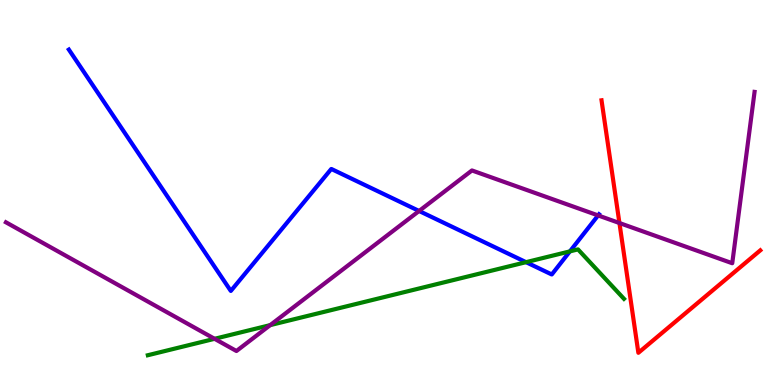[{'lines': ['blue', 'red'], 'intersections': []}, {'lines': ['green', 'red'], 'intersections': []}, {'lines': ['purple', 'red'], 'intersections': [{'x': 7.99, 'y': 4.21}]}, {'lines': ['blue', 'green'], 'intersections': [{'x': 6.79, 'y': 3.19}, {'x': 7.35, 'y': 3.47}]}, {'lines': ['blue', 'purple'], 'intersections': [{'x': 5.41, 'y': 4.52}, {'x': 7.72, 'y': 4.4}]}, {'lines': ['green', 'purple'], 'intersections': [{'x': 2.77, 'y': 1.2}, {'x': 3.49, 'y': 1.56}]}]